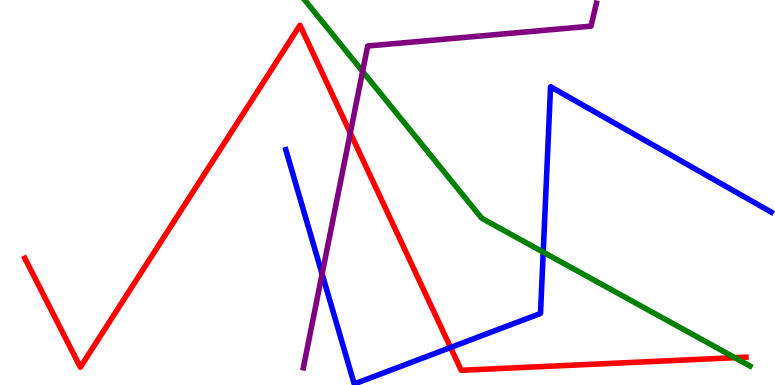[{'lines': ['blue', 'red'], 'intersections': [{'x': 5.81, 'y': 0.974}]}, {'lines': ['green', 'red'], 'intersections': [{'x': 9.48, 'y': 0.709}]}, {'lines': ['purple', 'red'], 'intersections': [{'x': 4.52, 'y': 6.55}]}, {'lines': ['blue', 'green'], 'intersections': [{'x': 7.01, 'y': 3.45}]}, {'lines': ['blue', 'purple'], 'intersections': [{'x': 4.16, 'y': 2.88}]}, {'lines': ['green', 'purple'], 'intersections': [{'x': 4.68, 'y': 8.15}]}]